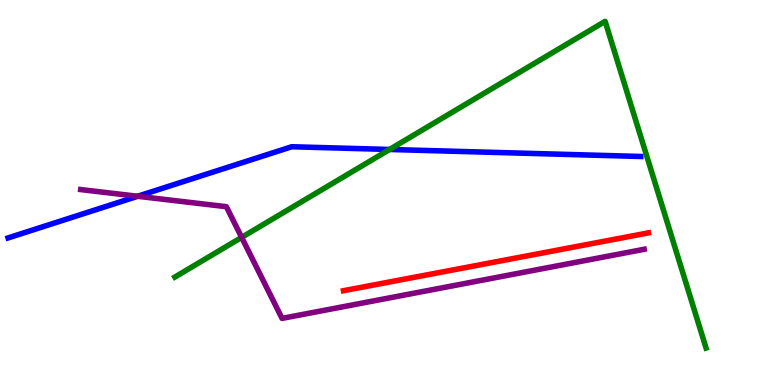[{'lines': ['blue', 'red'], 'intersections': []}, {'lines': ['green', 'red'], 'intersections': []}, {'lines': ['purple', 'red'], 'intersections': []}, {'lines': ['blue', 'green'], 'intersections': [{'x': 5.03, 'y': 6.12}]}, {'lines': ['blue', 'purple'], 'intersections': [{'x': 1.78, 'y': 4.9}]}, {'lines': ['green', 'purple'], 'intersections': [{'x': 3.12, 'y': 3.83}]}]